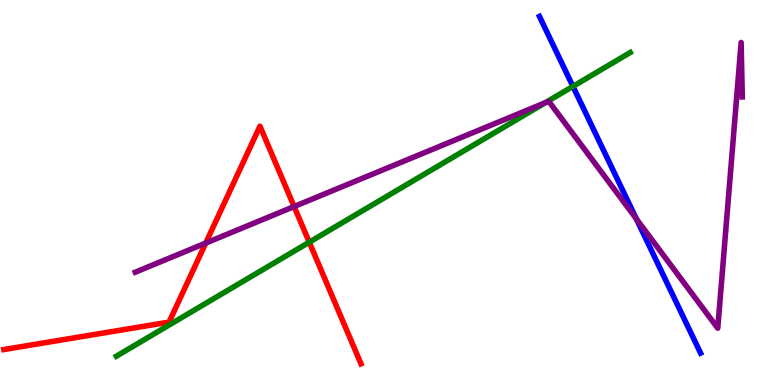[{'lines': ['blue', 'red'], 'intersections': []}, {'lines': ['green', 'red'], 'intersections': [{'x': 3.99, 'y': 3.71}]}, {'lines': ['purple', 'red'], 'intersections': [{'x': 2.65, 'y': 3.69}, {'x': 3.8, 'y': 4.64}]}, {'lines': ['blue', 'green'], 'intersections': [{'x': 7.39, 'y': 7.76}]}, {'lines': ['blue', 'purple'], 'intersections': [{'x': 8.21, 'y': 4.31}]}, {'lines': ['green', 'purple'], 'intersections': [{'x': 7.04, 'y': 7.33}]}]